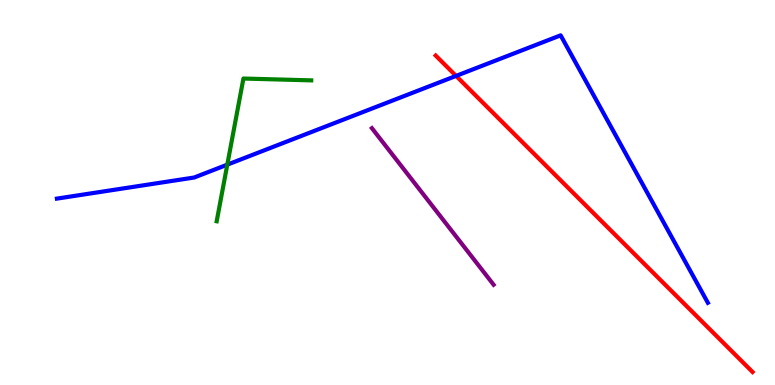[{'lines': ['blue', 'red'], 'intersections': [{'x': 5.88, 'y': 8.03}]}, {'lines': ['green', 'red'], 'intersections': []}, {'lines': ['purple', 'red'], 'intersections': []}, {'lines': ['blue', 'green'], 'intersections': [{'x': 2.93, 'y': 5.72}]}, {'lines': ['blue', 'purple'], 'intersections': []}, {'lines': ['green', 'purple'], 'intersections': []}]